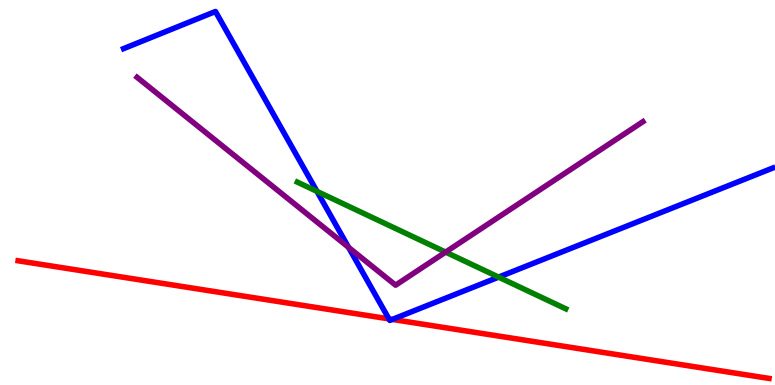[{'lines': ['blue', 'red'], 'intersections': [{'x': 5.02, 'y': 1.72}, {'x': 5.06, 'y': 1.7}]}, {'lines': ['green', 'red'], 'intersections': []}, {'lines': ['purple', 'red'], 'intersections': []}, {'lines': ['blue', 'green'], 'intersections': [{'x': 4.09, 'y': 5.03}, {'x': 6.43, 'y': 2.8}]}, {'lines': ['blue', 'purple'], 'intersections': [{'x': 4.5, 'y': 3.57}]}, {'lines': ['green', 'purple'], 'intersections': [{'x': 5.75, 'y': 3.45}]}]